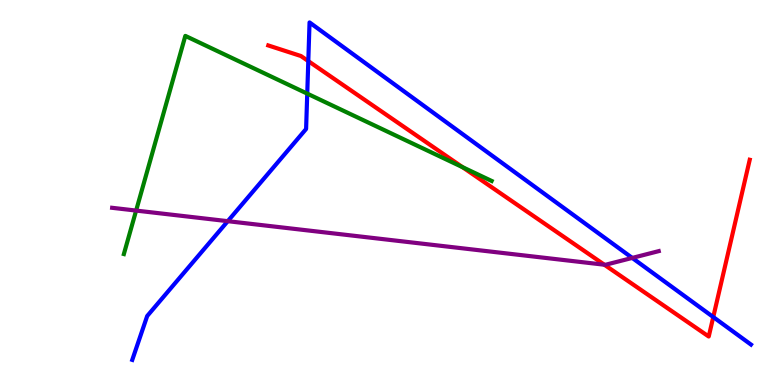[{'lines': ['blue', 'red'], 'intersections': [{'x': 3.98, 'y': 8.41}, {'x': 9.2, 'y': 1.77}]}, {'lines': ['green', 'red'], 'intersections': [{'x': 5.97, 'y': 5.66}]}, {'lines': ['purple', 'red'], 'intersections': [{'x': 7.8, 'y': 3.12}]}, {'lines': ['blue', 'green'], 'intersections': [{'x': 3.96, 'y': 7.57}]}, {'lines': ['blue', 'purple'], 'intersections': [{'x': 2.94, 'y': 4.26}, {'x': 8.16, 'y': 3.3}]}, {'lines': ['green', 'purple'], 'intersections': [{'x': 1.76, 'y': 4.53}]}]